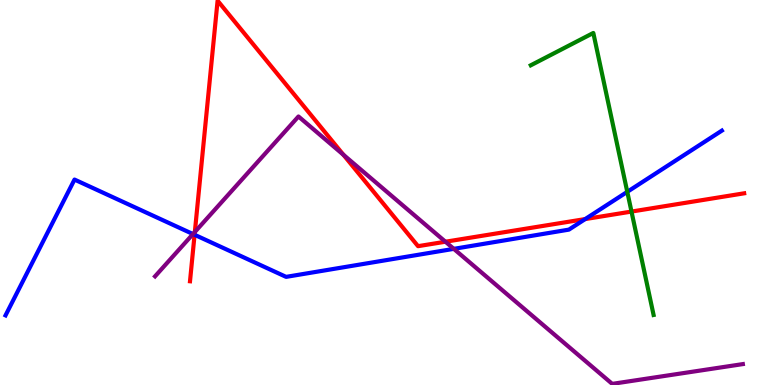[{'lines': ['blue', 'red'], 'intersections': [{'x': 2.51, 'y': 3.9}, {'x': 7.55, 'y': 4.31}]}, {'lines': ['green', 'red'], 'intersections': [{'x': 8.15, 'y': 4.5}]}, {'lines': ['purple', 'red'], 'intersections': [{'x': 2.51, 'y': 3.97}, {'x': 4.43, 'y': 5.98}, {'x': 5.75, 'y': 3.72}]}, {'lines': ['blue', 'green'], 'intersections': [{'x': 8.09, 'y': 5.02}]}, {'lines': ['blue', 'purple'], 'intersections': [{'x': 2.49, 'y': 3.92}, {'x': 5.86, 'y': 3.54}]}, {'lines': ['green', 'purple'], 'intersections': []}]